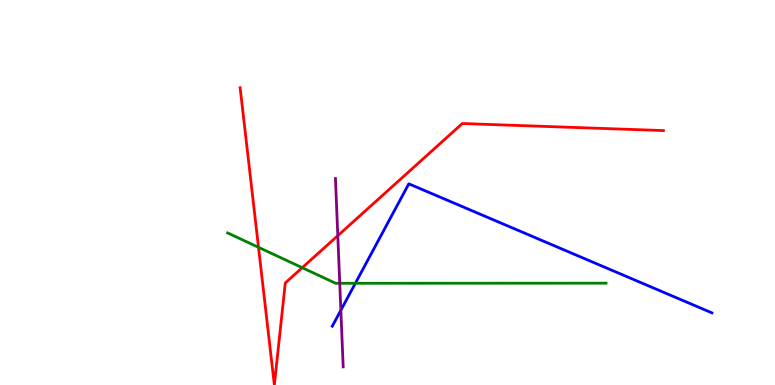[{'lines': ['blue', 'red'], 'intersections': []}, {'lines': ['green', 'red'], 'intersections': [{'x': 3.34, 'y': 3.58}, {'x': 3.9, 'y': 3.05}]}, {'lines': ['purple', 'red'], 'intersections': [{'x': 4.36, 'y': 3.88}]}, {'lines': ['blue', 'green'], 'intersections': [{'x': 4.59, 'y': 2.64}]}, {'lines': ['blue', 'purple'], 'intersections': [{'x': 4.4, 'y': 1.94}]}, {'lines': ['green', 'purple'], 'intersections': [{'x': 4.38, 'y': 2.64}]}]